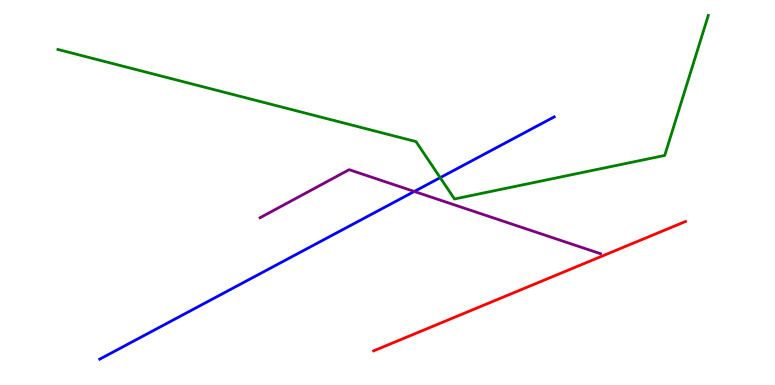[{'lines': ['blue', 'red'], 'intersections': []}, {'lines': ['green', 'red'], 'intersections': []}, {'lines': ['purple', 'red'], 'intersections': []}, {'lines': ['blue', 'green'], 'intersections': [{'x': 5.68, 'y': 5.39}]}, {'lines': ['blue', 'purple'], 'intersections': [{'x': 5.35, 'y': 5.03}]}, {'lines': ['green', 'purple'], 'intersections': []}]